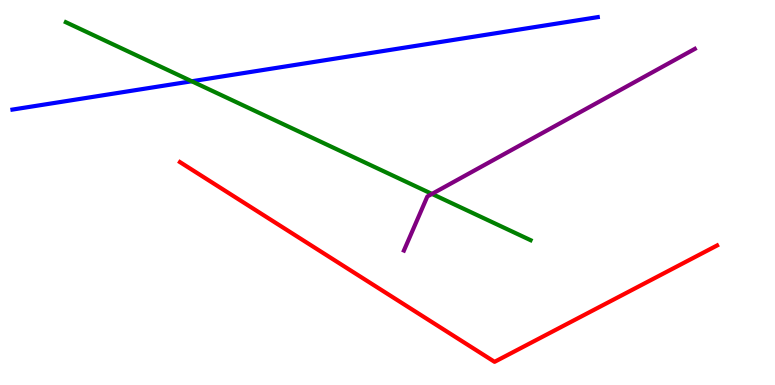[{'lines': ['blue', 'red'], 'intersections': []}, {'lines': ['green', 'red'], 'intersections': []}, {'lines': ['purple', 'red'], 'intersections': []}, {'lines': ['blue', 'green'], 'intersections': [{'x': 2.47, 'y': 7.89}]}, {'lines': ['blue', 'purple'], 'intersections': []}, {'lines': ['green', 'purple'], 'intersections': [{'x': 5.57, 'y': 4.96}]}]